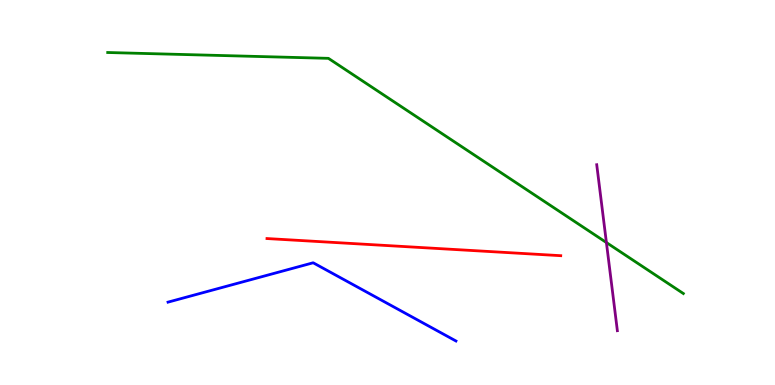[{'lines': ['blue', 'red'], 'intersections': []}, {'lines': ['green', 'red'], 'intersections': []}, {'lines': ['purple', 'red'], 'intersections': []}, {'lines': ['blue', 'green'], 'intersections': []}, {'lines': ['blue', 'purple'], 'intersections': []}, {'lines': ['green', 'purple'], 'intersections': [{'x': 7.82, 'y': 3.7}]}]